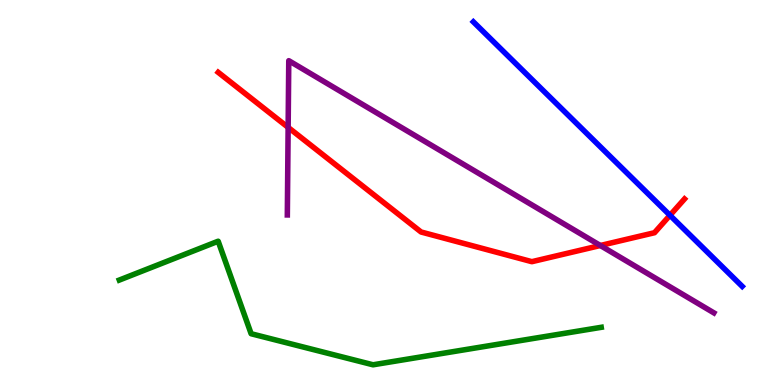[{'lines': ['blue', 'red'], 'intersections': [{'x': 8.64, 'y': 4.41}]}, {'lines': ['green', 'red'], 'intersections': []}, {'lines': ['purple', 'red'], 'intersections': [{'x': 3.72, 'y': 6.69}, {'x': 7.75, 'y': 3.62}]}, {'lines': ['blue', 'green'], 'intersections': []}, {'lines': ['blue', 'purple'], 'intersections': []}, {'lines': ['green', 'purple'], 'intersections': []}]